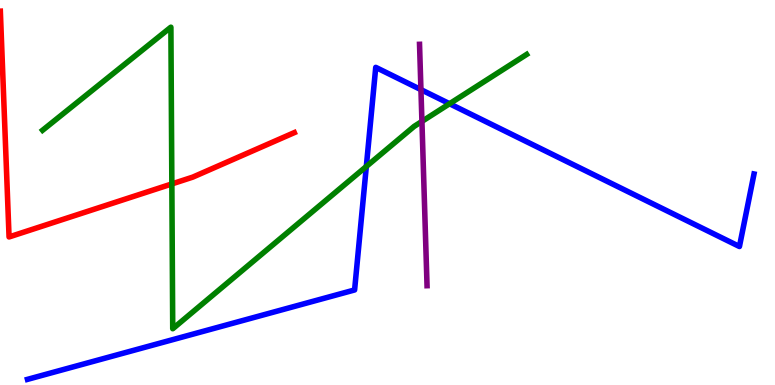[{'lines': ['blue', 'red'], 'intersections': []}, {'lines': ['green', 'red'], 'intersections': [{'x': 2.22, 'y': 5.22}]}, {'lines': ['purple', 'red'], 'intersections': []}, {'lines': ['blue', 'green'], 'intersections': [{'x': 4.73, 'y': 5.68}, {'x': 5.8, 'y': 7.31}]}, {'lines': ['blue', 'purple'], 'intersections': [{'x': 5.43, 'y': 7.67}]}, {'lines': ['green', 'purple'], 'intersections': [{'x': 5.44, 'y': 6.85}]}]